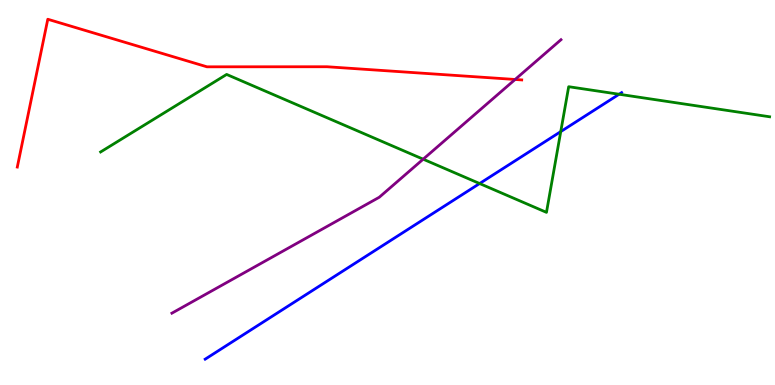[{'lines': ['blue', 'red'], 'intersections': []}, {'lines': ['green', 'red'], 'intersections': []}, {'lines': ['purple', 'red'], 'intersections': [{'x': 6.65, 'y': 7.94}]}, {'lines': ['blue', 'green'], 'intersections': [{'x': 6.19, 'y': 5.23}, {'x': 7.24, 'y': 6.58}, {'x': 7.99, 'y': 7.55}]}, {'lines': ['blue', 'purple'], 'intersections': []}, {'lines': ['green', 'purple'], 'intersections': [{'x': 5.46, 'y': 5.87}]}]